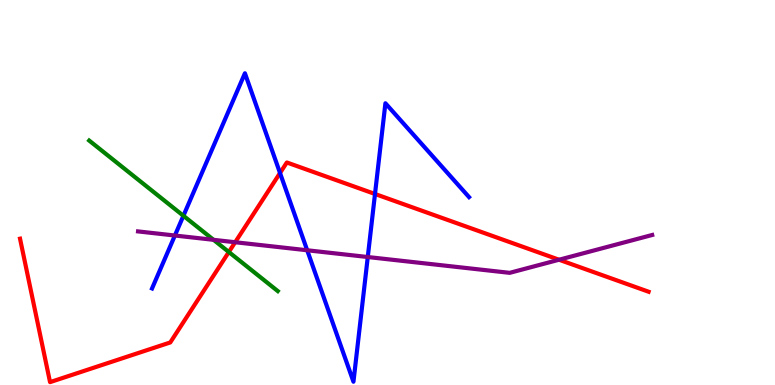[{'lines': ['blue', 'red'], 'intersections': [{'x': 3.61, 'y': 5.51}, {'x': 4.84, 'y': 4.96}]}, {'lines': ['green', 'red'], 'intersections': [{'x': 2.95, 'y': 3.45}]}, {'lines': ['purple', 'red'], 'intersections': [{'x': 3.03, 'y': 3.71}, {'x': 7.21, 'y': 3.25}]}, {'lines': ['blue', 'green'], 'intersections': [{'x': 2.37, 'y': 4.4}]}, {'lines': ['blue', 'purple'], 'intersections': [{'x': 2.26, 'y': 3.88}, {'x': 3.96, 'y': 3.5}, {'x': 4.75, 'y': 3.32}]}, {'lines': ['green', 'purple'], 'intersections': [{'x': 2.76, 'y': 3.77}]}]